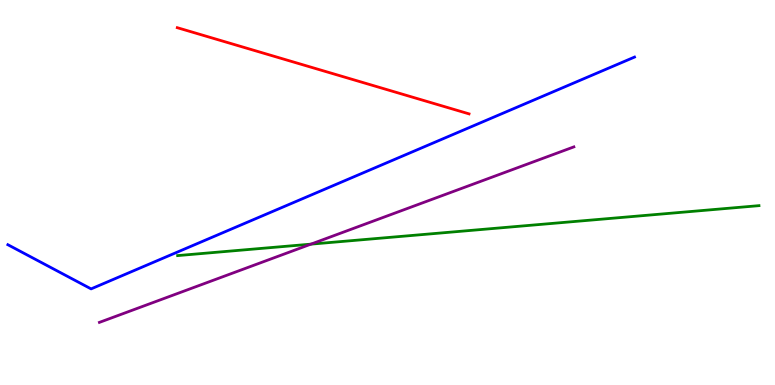[{'lines': ['blue', 'red'], 'intersections': []}, {'lines': ['green', 'red'], 'intersections': []}, {'lines': ['purple', 'red'], 'intersections': []}, {'lines': ['blue', 'green'], 'intersections': []}, {'lines': ['blue', 'purple'], 'intersections': []}, {'lines': ['green', 'purple'], 'intersections': [{'x': 4.01, 'y': 3.66}]}]